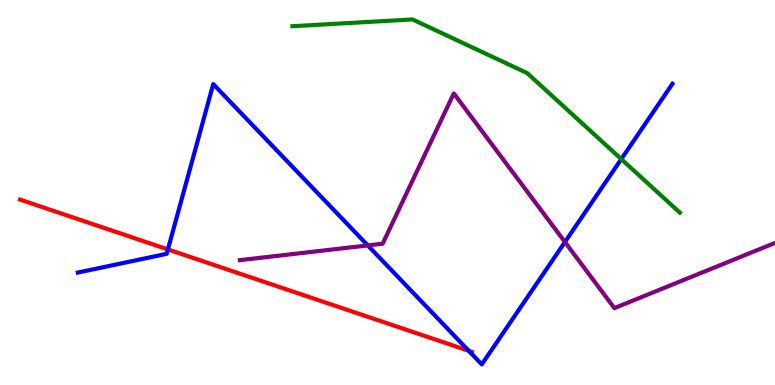[{'lines': ['blue', 'red'], 'intersections': [{'x': 2.17, 'y': 3.52}, {'x': 6.05, 'y': 0.889}]}, {'lines': ['green', 'red'], 'intersections': []}, {'lines': ['purple', 'red'], 'intersections': []}, {'lines': ['blue', 'green'], 'intersections': [{'x': 8.02, 'y': 5.87}]}, {'lines': ['blue', 'purple'], 'intersections': [{'x': 4.75, 'y': 3.63}, {'x': 7.29, 'y': 3.71}]}, {'lines': ['green', 'purple'], 'intersections': []}]